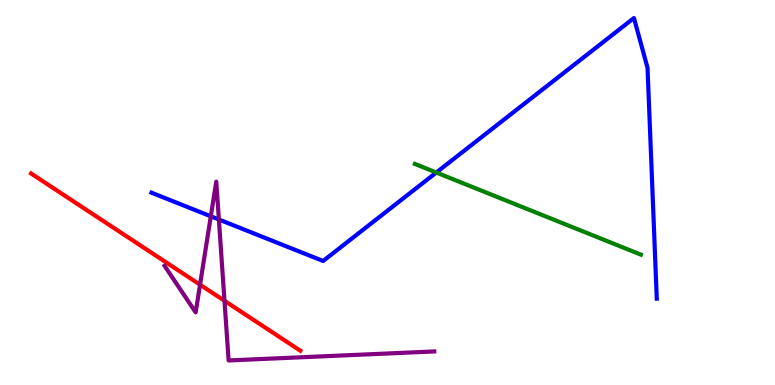[{'lines': ['blue', 'red'], 'intersections': []}, {'lines': ['green', 'red'], 'intersections': []}, {'lines': ['purple', 'red'], 'intersections': [{'x': 2.58, 'y': 2.61}, {'x': 2.9, 'y': 2.19}]}, {'lines': ['blue', 'green'], 'intersections': [{'x': 5.63, 'y': 5.52}]}, {'lines': ['blue', 'purple'], 'intersections': [{'x': 2.72, 'y': 4.38}, {'x': 2.82, 'y': 4.3}]}, {'lines': ['green', 'purple'], 'intersections': []}]